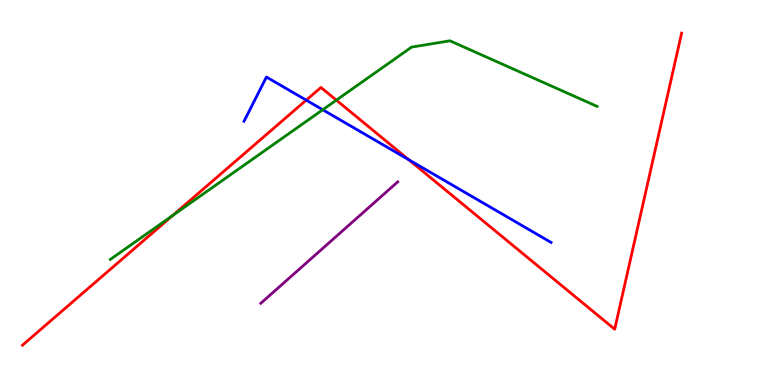[{'lines': ['blue', 'red'], 'intersections': [{'x': 3.95, 'y': 7.4}, {'x': 5.27, 'y': 5.85}]}, {'lines': ['green', 'red'], 'intersections': [{'x': 2.23, 'y': 4.4}, {'x': 4.34, 'y': 7.4}]}, {'lines': ['purple', 'red'], 'intersections': []}, {'lines': ['blue', 'green'], 'intersections': [{'x': 4.16, 'y': 7.15}]}, {'lines': ['blue', 'purple'], 'intersections': []}, {'lines': ['green', 'purple'], 'intersections': []}]